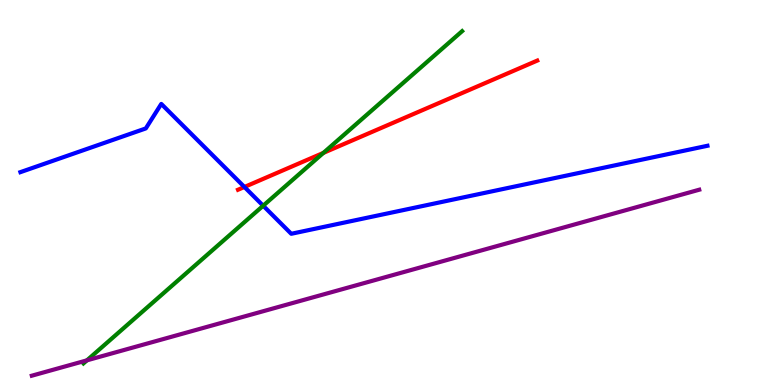[{'lines': ['blue', 'red'], 'intersections': [{'x': 3.15, 'y': 5.14}]}, {'lines': ['green', 'red'], 'intersections': [{'x': 4.17, 'y': 6.03}]}, {'lines': ['purple', 'red'], 'intersections': []}, {'lines': ['blue', 'green'], 'intersections': [{'x': 3.4, 'y': 4.66}]}, {'lines': ['blue', 'purple'], 'intersections': []}, {'lines': ['green', 'purple'], 'intersections': [{'x': 1.12, 'y': 0.64}]}]